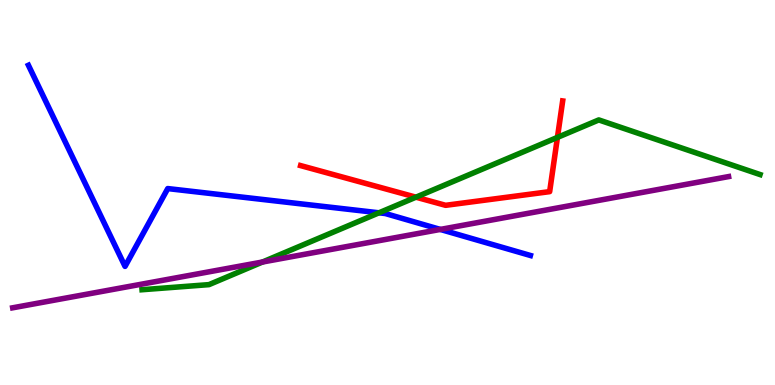[{'lines': ['blue', 'red'], 'intersections': []}, {'lines': ['green', 'red'], 'intersections': [{'x': 5.37, 'y': 4.88}, {'x': 7.19, 'y': 6.43}]}, {'lines': ['purple', 'red'], 'intersections': []}, {'lines': ['blue', 'green'], 'intersections': [{'x': 4.89, 'y': 4.47}]}, {'lines': ['blue', 'purple'], 'intersections': [{'x': 5.68, 'y': 4.04}]}, {'lines': ['green', 'purple'], 'intersections': [{'x': 3.39, 'y': 3.19}]}]